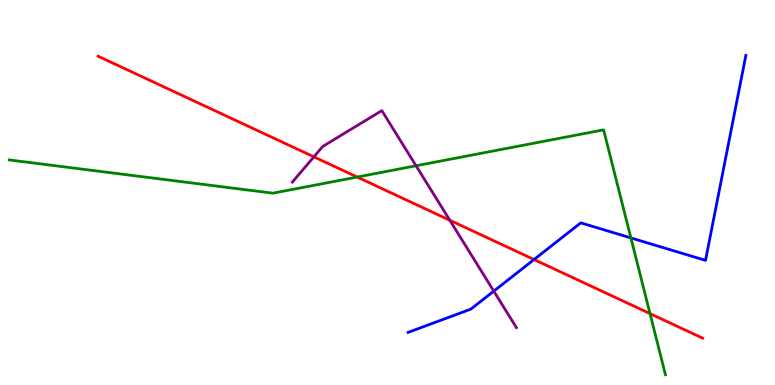[{'lines': ['blue', 'red'], 'intersections': [{'x': 6.89, 'y': 3.26}]}, {'lines': ['green', 'red'], 'intersections': [{'x': 4.61, 'y': 5.4}, {'x': 8.39, 'y': 1.85}]}, {'lines': ['purple', 'red'], 'intersections': [{'x': 4.05, 'y': 5.93}, {'x': 5.8, 'y': 4.28}]}, {'lines': ['blue', 'green'], 'intersections': [{'x': 8.14, 'y': 3.82}]}, {'lines': ['blue', 'purple'], 'intersections': [{'x': 6.37, 'y': 2.44}]}, {'lines': ['green', 'purple'], 'intersections': [{'x': 5.37, 'y': 5.69}]}]